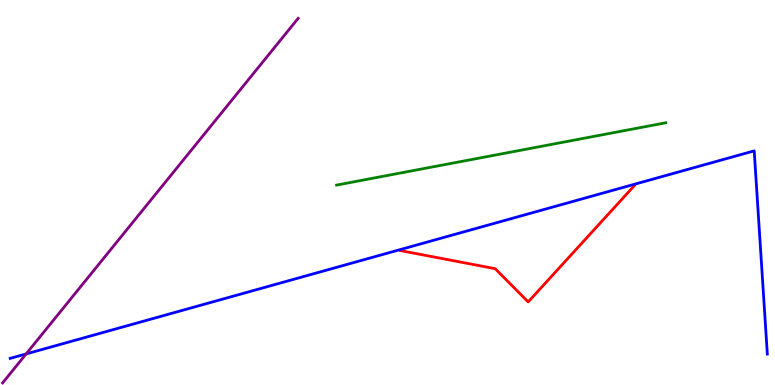[{'lines': ['blue', 'red'], 'intersections': []}, {'lines': ['green', 'red'], 'intersections': []}, {'lines': ['purple', 'red'], 'intersections': []}, {'lines': ['blue', 'green'], 'intersections': []}, {'lines': ['blue', 'purple'], 'intersections': [{'x': 0.337, 'y': 0.807}]}, {'lines': ['green', 'purple'], 'intersections': []}]